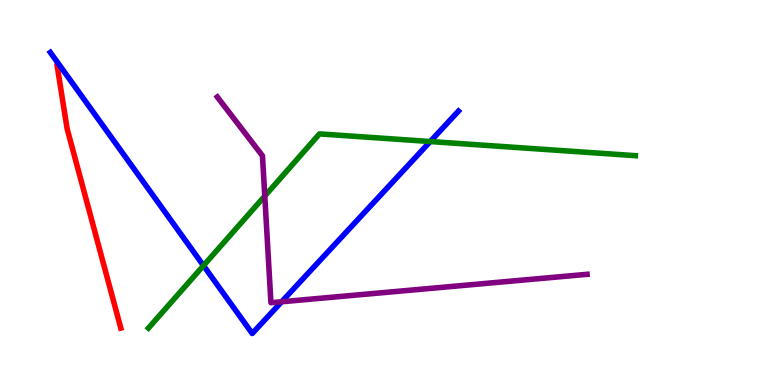[{'lines': ['blue', 'red'], 'intersections': []}, {'lines': ['green', 'red'], 'intersections': []}, {'lines': ['purple', 'red'], 'intersections': []}, {'lines': ['blue', 'green'], 'intersections': [{'x': 2.63, 'y': 3.1}, {'x': 5.55, 'y': 6.32}]}, {'lines': ['blue', 'purple'], 'intersections': [{'x': 3.63, 'y': 2.16}]}, {'lines': ['green', 'purple'], 'intersections': [{'x': 3.42, 'y': 4.91}]}]